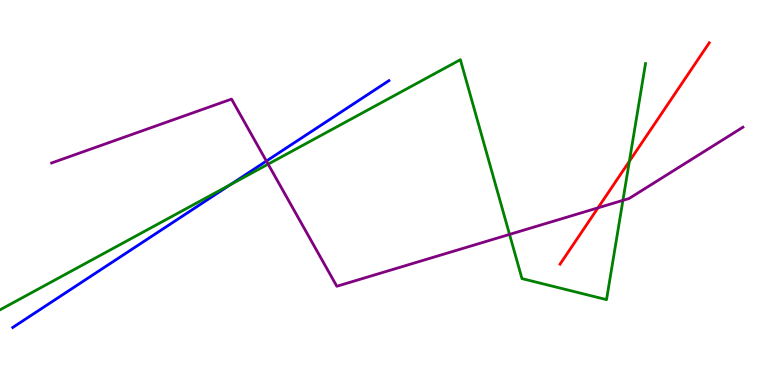[{'lines': ['blue', 'red'], 'intersections': []}, {'lines': ['green', 'red'], 'intersections': [{'x': 8.12, 'y': 5.81}]}, {'lines': ['purple', 'red'], 'intersections': [{'x': 7.72, 'y': 4.6}]}, {'lines': ['blue', 'green'], 'intersections': [{'x': 2.97, 'y': 5.21}]}, {'lines': ['blue', 'purple'], 'intersections': [{'x': 3.44, 'y': 5.82}]}, {'lines': ['green', 'purple'], 'intersections': [{'x': 3.46, 'y': 5.74}, {'x': 6.57, 'y': 3.91}, {'x': 8.04, 'y': 4.8}]}]